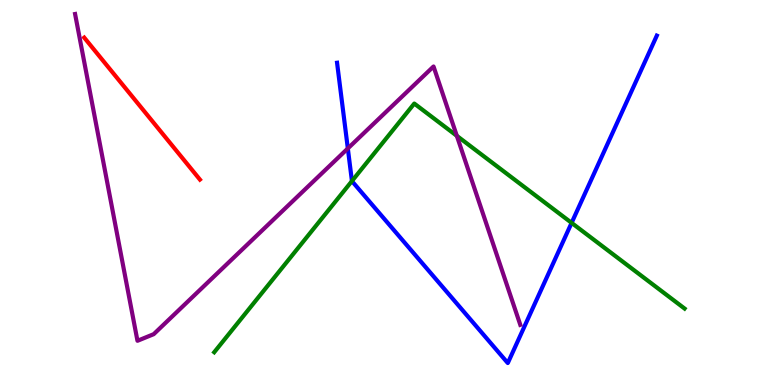[{'lines': ['blue', 'red'], 'intersections': []}, {'lines': ['green', 'red'], 'intersections': []}, {'lines': ['purple', 'red'], 'intersections': []}, {'lines': ['blue', 'green'], 'intersections': [{'x': 4.54, 'y': 5.3}, {'x': 7.38, 'y': 4.21}]}, {'lines': ['blue', 'purple'], 'intersections': [{'x': 4.49, 'y': 6.14}]}, {'lines': ['green', 'purple'], 'intersections': [{'x': 5.89, 'y': 6.47}]}]